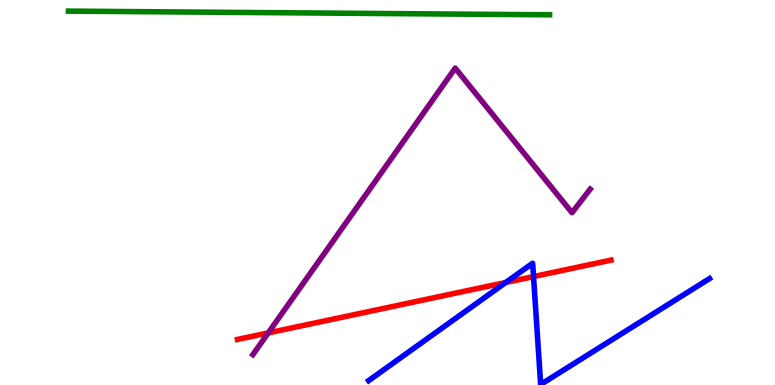[{'lines': ['blue', 'red'], 'intersections': [{'x': 6.53, 'y': 2.66}, {'x': 6.88, 'y': 2.82}]}, {'lines': ['green', 'red'], 'intersections': []}, {'lines': ['purple', 'red'], 'intersections': [{'x': 3.46, 'y': 1.35}]}, {'lines': ['blue', 'green'], 'intersections': []}, {'lines': ['blue', 'purple'], 'intersections': []}, {'lines': ['green', 'purple'], 'intersections': []}]